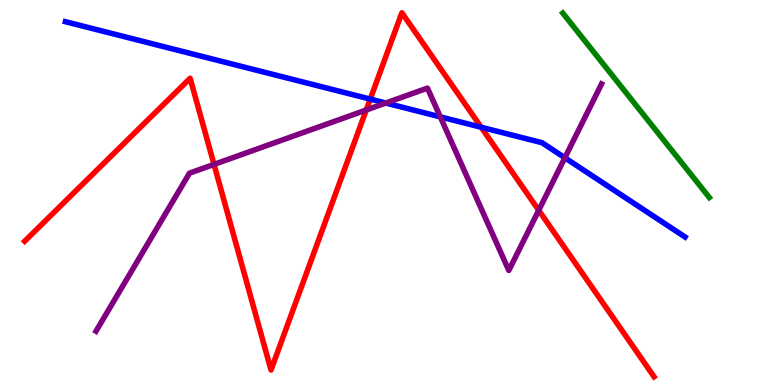[{'lines': ['blue', 'red'], 'intersections': [{'x': 4.78, 'y': 7.43}, {'x': 6.21, 'y': 6.69}]}, {'lines': ['green', 'red'], 'intersections': []}, {'lines': ['purple', 'red'], 'intersections': [{'x': 2.76, 'y': 5.73}, {'x': 4.73, 'y': 7.14}, {'x': 6.95, 'y': 4.54}]}, {'lines': ['blue', 'green'], 'intersections': []}, {'lines': ['blue', 'purple'], 'intersections': [{'x': 4.98, 'y': 7.32}, {'x': 5.68, 'y': 6.96}, {'x': 7.29, 'y': 5.9}]}, {'lines': ['green', 'purple'], 'intersections': []}]